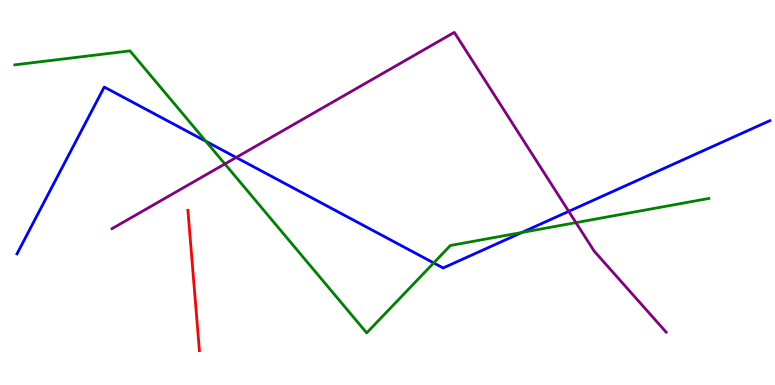[{'lines': ['blue', 'red'], 'intersections': []}, {'lines': ['green', 'red'], 'intersections': []}, {'lines': ['purple', 'red'], 'intersections': []}, {'lines': ['blue', 'green'], 'intersections': [{'x': 2.66, 'y': 6.33}, {'x': 5.6, 'y': 3.17}, {'x': 6.73, 'y': 3.96}]}, {'lines': ['blue', 'purple'], 'intersections': [{'x': 3.05, 'y': 5.91}, {'x': 7.34, 'y': 4.51}]}, {'lines': ['green', 'purple'], 'intersections': [{'x': 2.9, 'y': 5.74}, {'x': 7.43, 'y': 4.22}]}]